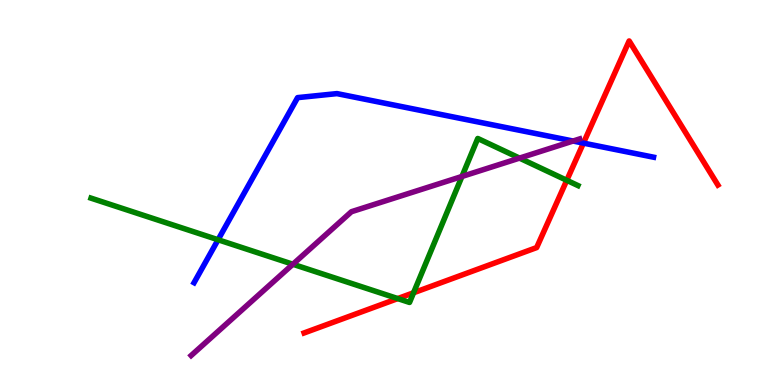[{'lines': ['blue', 'red'], 'intersections': [{'x': 7.53, 'y': 6.28}]}, {'lines': ['green', 'red'], 'intersections': [{'x': 5.13, 'y': 2.24}, {'x': 5.34, 'y': 2.4}, {'x': 7.31, 'y': 5.32}]}, {'lines': ['purple', 'red'], 'intersections': []}, {'lines': ['blue', 'green'], 'intersections': [{'x': 2.81, 'y': 3.77}]}, {'lines': ['blue', 'purple'], 'intersections': [{'x': 7.39, 'y': 6.34}]}, {'lines': ['green', 'purple'], 'intersections': [{'x': 3.78, 'y': 3.14}, {'x': 5.96, 'y': 5.42}, {'x': 6.7, 'y': 5.89}]}]